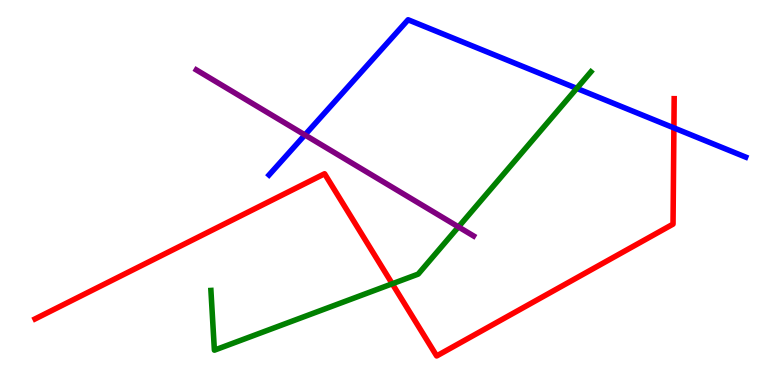[{'lines': ['blue', 'red'], 'intersections': [{'x': 8.7, 'y': 6.68}]}, {'lines': ['green', 'red'], 'intersections': [{'x': 5.06, 'y': 2.63}]}, {'lines': ['purple', 'red'], 'intersections': []}, {'lines': ['blue', 'green'], 'intersections': [{'x': 7.44, 'y': 7.7}]}, {'lines': ['blue', 'purple'], 'intersections': [{'x': 3.93, 'y': 6.5}]}, {'lines': ['green', 'purple'], 'intersections': [{'x': 5.92, 'y': 4.11}]}]